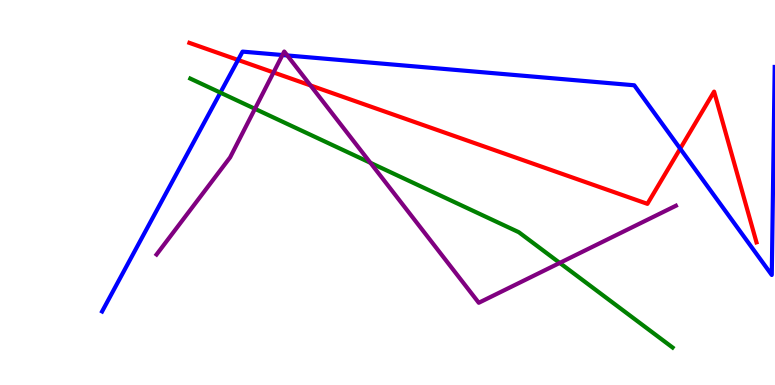[{'lines': ['blue', 'red'], 'intersections': [{'x': 3.07, 'y': 8.44}, {'x': 8.78, 'y': 6.14}]}, {'lines': ['green', 'red'], 'intersections': []}, {'lines': ['purple', 'red'], 'intersections': [{'x': 3.53, 'y': 8.12}, {'x': 4.01, 'y': 7.78}]}, {'lines': ['blue', 'green'], 'intersections': [{'x': 2.84, 'y': 7.59}]}, {'lines': ['blue', 'purple'], 'intersections': [{'x': 3.64, 'y': 8.57}, {'x': 3.71, 'y': 8.56}]}, {'lines': ['green', 'purple'], 'intersections': [{'x': 3.29, 'y': 7.17}, {'x': 4.78, 'y': 5.77}, {'x': 7.22, 'y': 3.17}]}]